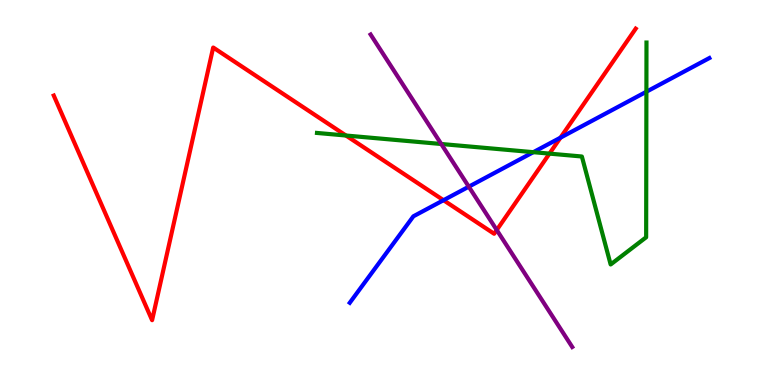[{'lines': ['blue', 'red'], 'intersections': [{'x': 5.72, 'y': 4.8}, {'x': 7.23, 'y': 6.42}]}, {'lines': ['green', 'red'], 'intersections': [{'x': 4.46, 'y': 6.48}, {'x': 7.09, 'y': 6.01}]}, {'lines': ['purple', 'red'], 'intersections': [{'x': 6.41, 'y': 4.03}]}, {'lines': ['blue', 'green'], 'intersections': [{'x': 6.88, 'y': 6.05}, {'x': 8.34, 'y': 7.62}]}, {'lines': ['blue', 'purple'], 'intersections': [{'x': 6.05, 'y': 5.15}]}, {'lines': ['green', 'purple'], 'intersections': [{'x': 5.69, 'y': 6.26}]}]